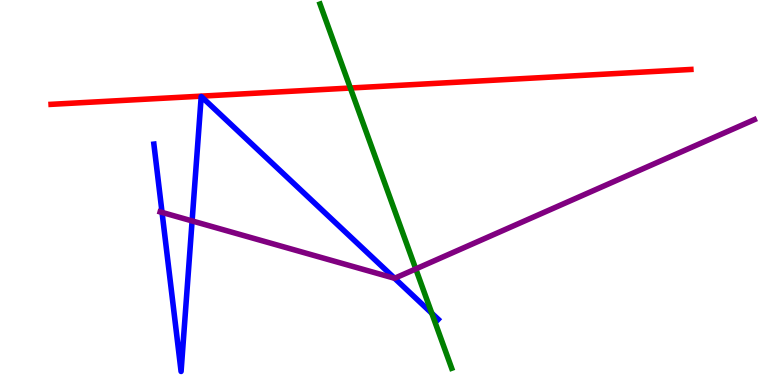[{'lines': ['blue', 'red'], 'intersections': []}, {'lines': ['green', 'red'], 'intersections': [{'x': 4.52, 'y': 7.71}]}, {'lines': ['purple', 'red'], 'intersections': []}, {'lines': ['blue', 'green'], 'intersections': [{'x': 5.57, 'y': 1.86}]}, {'lines': ['blue', 'purple'], 'intersections': [{'x': 2.09, 'y': 4.48}, {'x': 2.48, 'y': 4.26}, {'x': 5.09, 'y': 2.77}]}, {'lines': ['green', 'purple'], 'intersections': [{'x': 5.36, 'y': 3.01}]}]